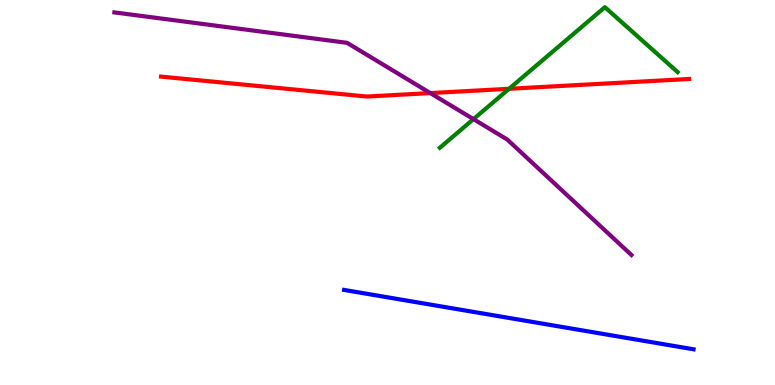[{'lines': ['blue', 'red'], 'intersections': []}, {'lines': ['green', 'red'], 'intersections': [{'x': 6.57, 'y': 7.69}]}, {'lines': ['purple', 'red'], 'intersections': [{'x': 5.55, 'y': 7.58}]}, {'lines': ['blue', 'green'], 'intersections': []}, {'lines': ['blue', 'purple'], 'intersections': []}, {'lines': ['green', 'purple'], 'intersections': [{'x': 6.11, 'y': 6.91}]}]